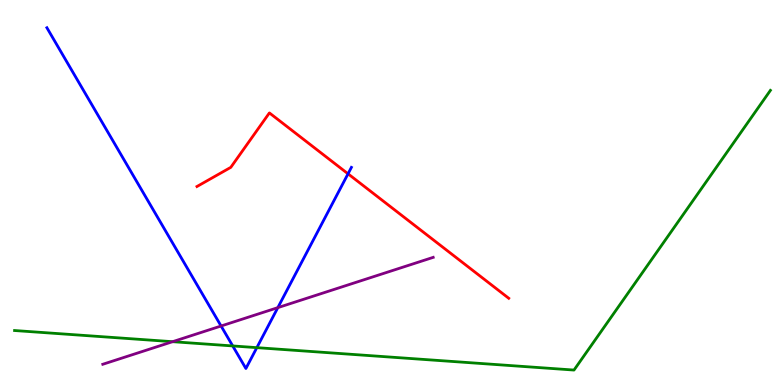[{'lines': ['blue', 'red'], 'intersections': [{'x': 4.49, 'y': 5.49}]}, {'lines': ['green', 'red'], 'intersections': []}, {'lines': ['purple', 'red'], 'intersections': []}, {'lines': ['blue', 'green'], 'intersections': [{'x': 3.0, 'y': 1.01}, {'x': 3.31, 'y': 0.97}]}, {'lines': ['blue', 'purple'], 'intersections': [{'x': 2.85, 'y': 1.53}, {'x': 3.58, 'y': 2.01}]}, {'lines': ['green', 'purple'], 'intersections': [{'x': 2.23, 'y': 1.12}]}]